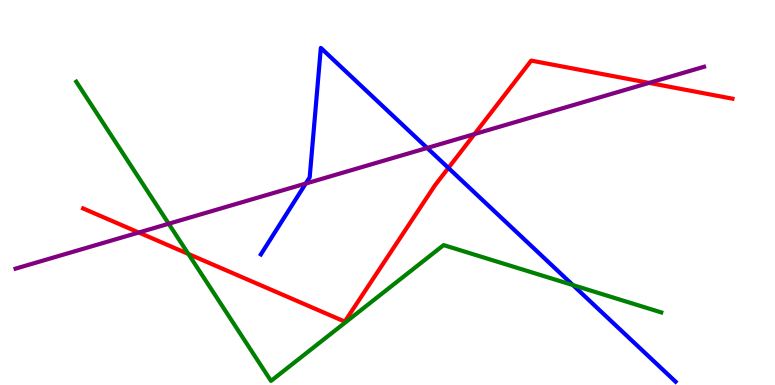[{'lines': ['blue', 'red'], 'intersections': [{'x': 5.79, 'y': 5.64}]}, {'lines': ['green', 'red'], 'intersections': [{'x': 2.43, 'y': 3.4}]}, {'lines': ['purple', 'red'], 'intersections': [{'x': 1.79, 'y': 3.96}, {'x': 6.12, 'y': 6.52}, {'x': 8.37, 'y': 7.85}]}, {'lines': ['blue', 'green'], 'intersections': [{'x': 7.39, 'y': 2.6}]}, {'lines': ['blue', 'purple'], 'intersections': [{'x': 3.94, 'y': 5.23}, {'x': 5.51, 'y': 6.16}]}, {'lines': ['green', 'purple'], 'intersections': [{'x': 2.18, 'y': 4.19}]}]